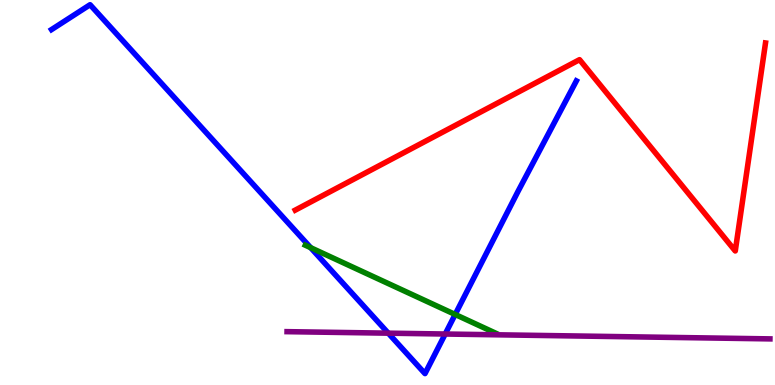[{'lines': ['blue', 'red'], 'intersections': []}, {'lines': ['green', 'red'], 'intersections': []}, {'lines': ['purple', 'red'], 'intersections': []}, {'lines': ['blue', 'green'], 'intersections': [{'x': 4.01, 'y': 3.57}, {'x': 5.87, 'y': 1.83}]}, {'lines': ['blue', 'purple'], 'intersections': [{'x': 5.01, 'y': 1.35}, {'x': 5.74, 'y': 1.32}]}, {'lines': ['green', 'purple'], 'intersections': []}]